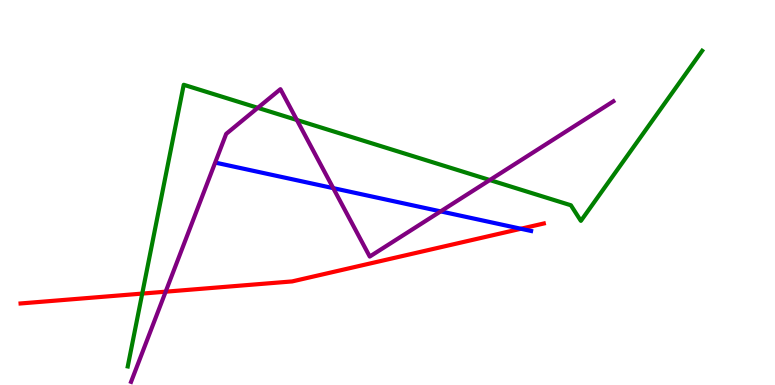[{'lines': ['blue', 'red'], 'intersections': [{'x': 6.72, 'y': 4.06}]}, {'lines': ['green', 'red'], 'intersections': [{'x': 1.84, 'y': 2.37}]}, {'lines': ['purple', 'red'], 'intersections': [{'x': 2.14, 'y': 2.42}]}, {'lines': ['blue', 'green'], 'intersections': []}, {'lines': ['blue', 'purple'], 'intersections': [{'x': 4.3, 'y': 5.11}, {'x': 5.69, 'y': 4.51}]}, {'lines': ['green', 'purple'], 'intersections': [{'x': 3.33, 'y': 7.2}, {'x': 3.83, 'y': 6.88}, {'x': 6.32, 'y': 5.32}]}]